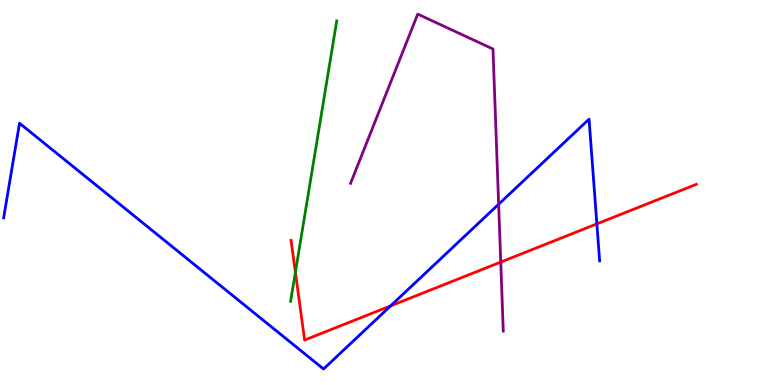[{'lines': ['blue', 'red'], 'intersections': [{'x': 5.04, 'y': 2.06}, {'x': 7.7, 'y': 4.19}]}, {'lines': ['green', 'red'], 'intersections': [{'x': 3.81, 'y': 2.93}]}, {'lines': ['purple', 'red'], 'intersections': [{'x': 6.46, 'y': 3.19}]}, {'lines': ['blue', 'green'], 'intersections': []}, {'lines': ['blue', 'purple'], 'intersections': [{'x': 6.43, 'y': 4.7}]}, {'lines': ['green', 'purple'], 'intersections': []}]